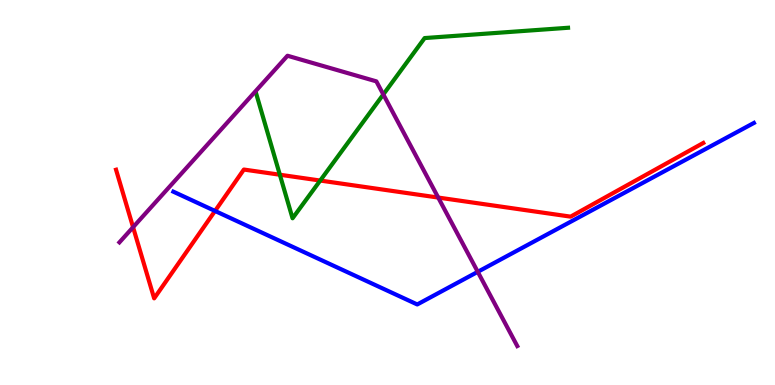[{'lines': ['blue', 'red'], 'intersections': [{'x': 2.77, 'y': 4.52}]}, {'lines': ['green', 'red'], 'intersections': [{'x': 3.61, 'y': 5.46}, {'x': 4.13, 'y': 5.31}]}, {'lines': ['purple', 'red'], 'intersections': [{'x': 1.72, 'y': 4.1}, {'x': 5.65, 'y': 4.87}]}, {'lines': ['blue', 'green'], 'intersections': []}, {'lines': ['blue', 'purple'], 'intersections': [{'x': 6.16, 'y': 2.94}]}, {'lines': ['green', 'purple'], 'intersections': [{'x': 4.95, 'y': 7.55}]}]